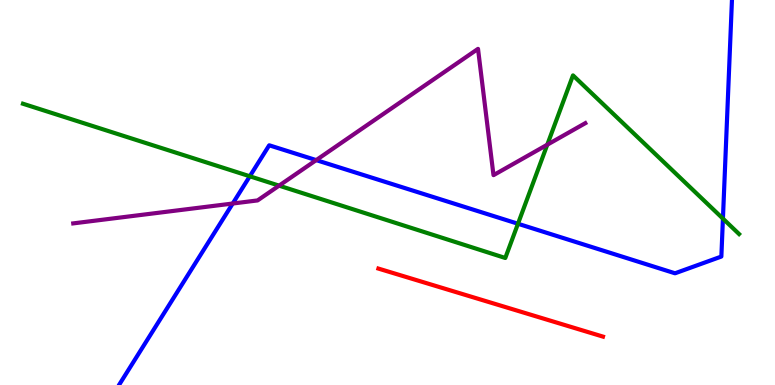[{'lines': ['blue', 'red'], 'intersections': []}, {'lines': ['green', 'red'], 'intersections': []}, {'lines': ['purple', 'red'], 'intersections': []}, {'lines': ['blue', 'green'], 'intersections': [{'x': 3.22, 'y': 5.42}, {'x': 6.68, 'y': 4.19}, {'x': 9.33, 'y': 4.32}]}, {'lines': ['blue', 'purple'], 'intersections': [{'x': 3.0, 'y': 4.71}, {'x': 4.08, 'y': 5.84}]}, {'lines': ['green', 'purple'], 'intersections': [{'x': 3.6, 'y': 5.18}, {'x': 7.06, 'y': 6.24}]}]